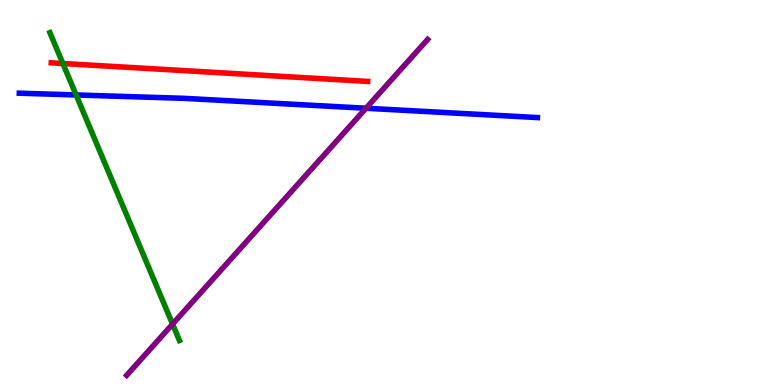[{'lines': ['blue', 'red'], 'intersections': []}, {'lines': ['green', 'red'], 'intersections': [{'x': 0.812, 'y': 8.35}]}, {'lines': ['purple', 'red'], 'intersections': []}, {'lines': ['blue', 'green'], 'intersections': [{'x': 0.982, 'y': 7.53}]}, {'lines': ['blue', 'purple'], 'intersections': [{'x': 4.72, 'y': 7.19}]}, {'lines': ['green', 'purple'], 'intersections': [{'x': 2.23, 'y': 1.58}]}]